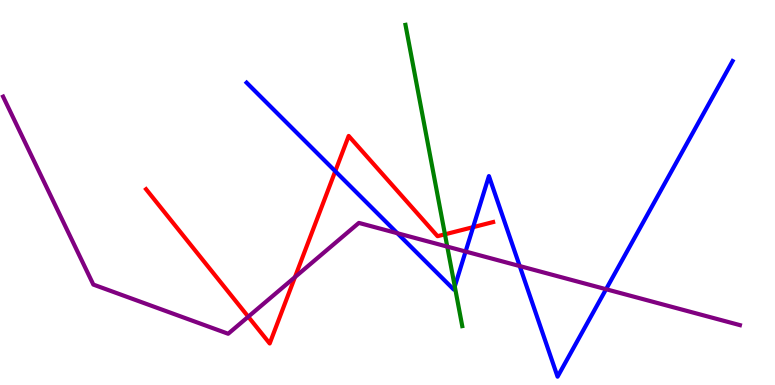[{'lines': ['blue', 'red'], 'intersections': [{'x': 4.33, 'y': 5.55}, {'x': 6.1, 'y': 4.1}]}, {'lines': ['green', 'red'], 'intersections': [{'x': 5.74, 'y': 3.91}]}, {'lines': ['purple', 'red'], 'intersections': [{'x': 3.2, 'y': 1.77}, {'x': 3.81, 'y': 2.8}]}, {'lines': ['blue', 'green'], 'intersections': [{'x': 5.87, 'y': 2.56}]}, {'lines': ['blue', 'purple'], 'intersections': [{'x': 5.13, 'y': 3.94}, {'x': 6.01, 'y': 3.47}, {'x': 6.71, 'y': 3.09}, {'x': 7.82, 'y': 2.49}]}, {'lines': ['green', 'purple'], 'intersections': [{'x': 5.77, 'y': 3.59}]}]